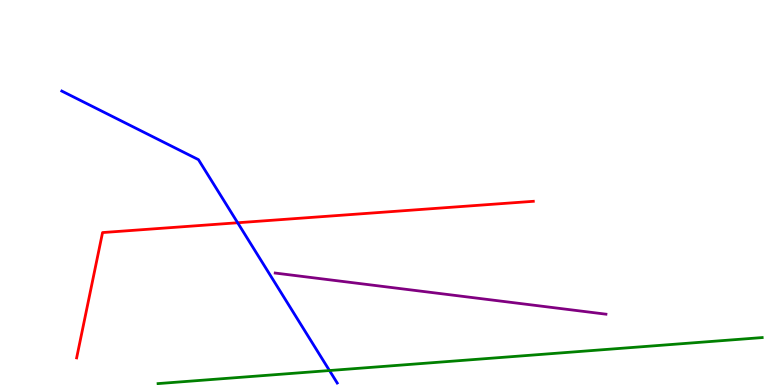[{'lines': ['blue', 'red'], 'intersections': [{'x': 3.07, 'y': 4.21}]}, {'lines': ['green', 'red'], 'intersections': []}, {'lines': ['purple', 'red'], 'intersections': []}, {'lines': ['blue', 'green'], 'intersections': [{'x': 4.25, 'y': 0.376}]}, {'lines': ['blue', 'purple'], 'intersections': []}, {'lines': ['green', 'purple'], 'intersections': []}]